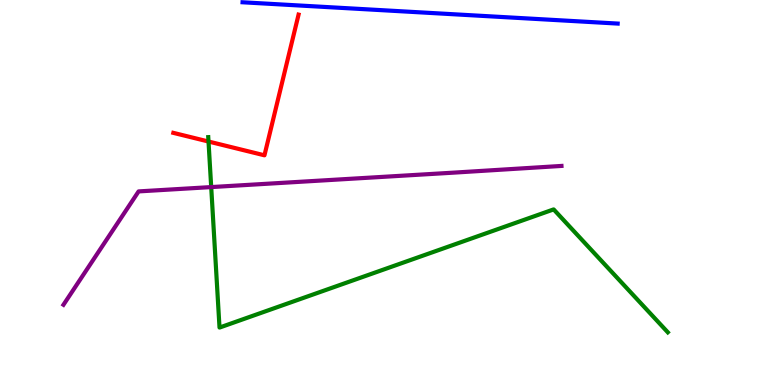[{'lines': ['blue', 'red'], 'intersections': []}, {'lines': ['green', 'red'], 'intersections': [{'x': 2.69, 'y': 6.32}]}, {'lines': ['purple', 'red'], 'intersections': []}, {'lines': ['blue', 'green'], 'intersections': []}, {'lines': ['blue', 'purple'], 'intersections': []}, {'lines': ['green', 'purple'], 'intersections': [{'x': 2.73, 'y': 5.14}]}]